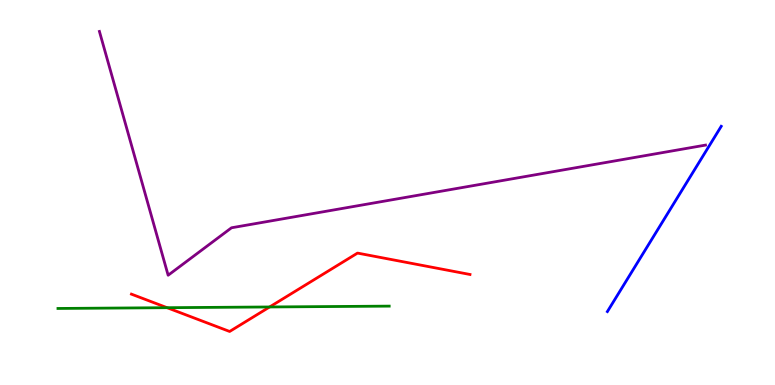[{'lines': ['blue', 'red'], 'intersections': []}, {'lines': ['green', 'red'], 'intersections': [{'x': 2.16, 'y': 2.01}, {'x': 3.48, 'y': 2.03}]}, {'lines': ['purple', 'red'], 'intersections': []}, {'lines': ['blue', 'green'], 'intersections': []}, {'lines': ['blue', 'purple'], 'intersections': []}, {'lines': ['green', 'purple'], 'intersections': []}]